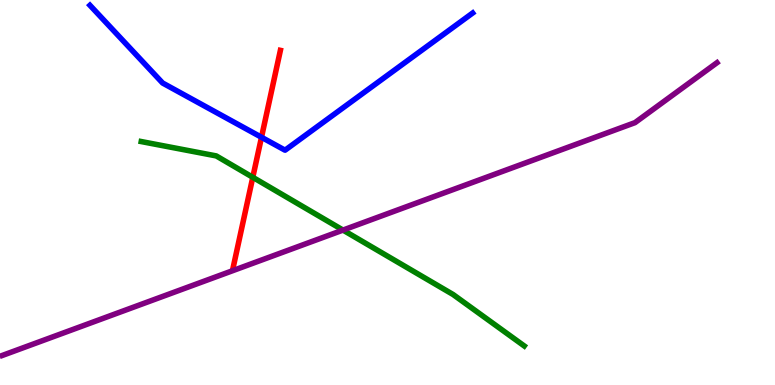[{'lines': ['blue', 'red'], 'intersections': [{'x': 3.37, 'y': 6.43}]}, {'lines': ['green', 'red'], 'intersections': [{'x': 3.26, 'y': 5.39}]}, {'lines': ['purple', 'red'], 'intersections': []}, {'lines': ['blue', 'green'], 'intersections': []}, {'lines': ['blue', 'purple'], 'intersections': []}, {'lines': ['green', 'purple'], 'intersections': [{'x': 4.43, 'y': 4.02}]}]